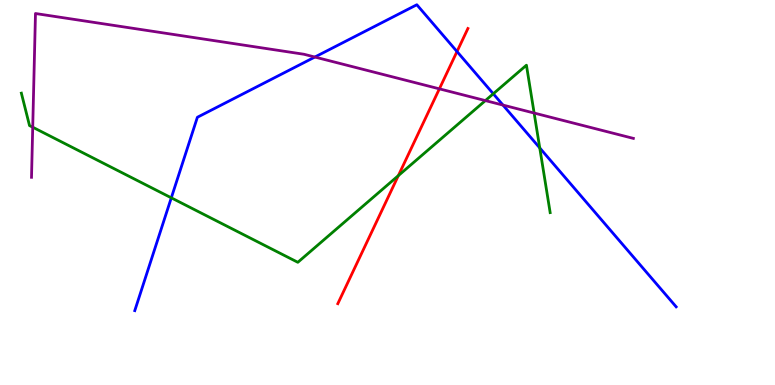[{'lines': ['blue', 'red'], 'intersections': [{'x': 5.9, 'y': 8.66}]}, {'lines': ['green', 'red'], 'intersections': [{'x': 5.14, 'y': 5.44}]}, {'lines': ['purple', 'red'], 'intersections': [{'x': 5.67, 'y': 7.69}]}, {'lines': ['blue', 'green'], 'intersections': [{'x': 2.21, 'y': 4.86}, {'x': 6.36, 'y': 7.56}, {'x': 6.96, 'y': 6.16}]}, {'lines': ['blue', 'purple'], 'intersections': [{'x': 4.06, 'y': 8.52}, {'x': 6.49, 'y': 7.27}]}, {'lines': ['green', 'purple'], 'intersections': [{'x': 0.422, 'y': 6.7}, {'x': 6.26, 'y': 7.39}, {'x': 6.89, 'y': 7.06}]}]